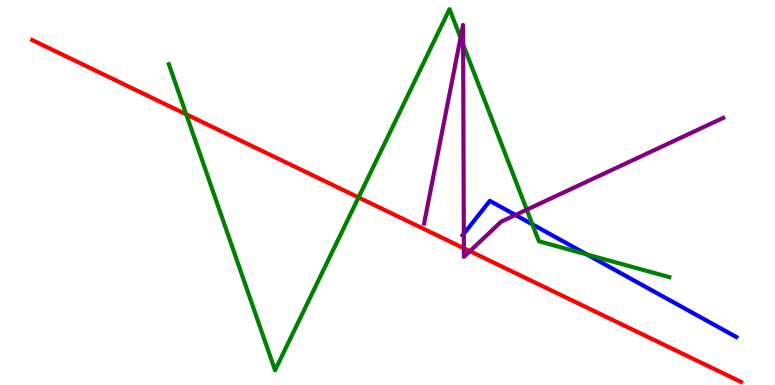[{'lines': ['blue', 'red'], 'intersections': []}, {'lines': ['green', 'red'], 'intersections': [{'x': 2.4, 'y': 7.03}, {'x': 4.63, 'y': 4.87}]}, {'lines': ['purple', 'red'], 'intersections': [{'x': 5.99, 'y': 3.55}, {'x': 6.06, 'y': 3.48}]}, {'lines': ['blue', 'green'], 'intersections': [{'x': 6.87, 'y': 4.17}, {'x': 7.57, 'y': 3.39}]}, {'lines': ['blue', 'purple'], 'intersections': [{'x': 5.98, 'y': 3.93}, {'x': 6.65, 'y': 4.42}]}, {'lines': ['green', 'purple'], 'intersections': [{'x': 5.94, 'y': 9.02}, {'x': 5.98, 'y': 8.84}, {'x': 6.8, 'y': 4.55}]}]